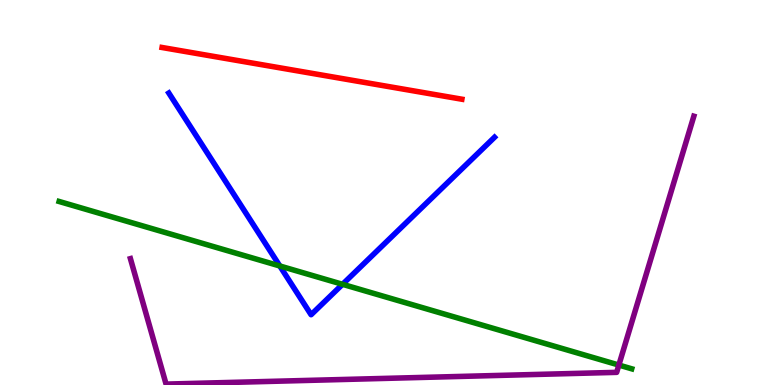[{'lines': ['blue', 'red'], 'intersections': []}, {'lines': ['green', 'red'], 'intersections': []}, {'lines': ['purple', 'red'], 'intersections': []}, {'lines': ['blue', 'green'], 'intersections': [{'x': 3.61, 'y': 3.09}, {'x': 4.42, 'y': 2.62}]}, {'lines': ['blue', 'purple'], 'intersections': []}, {'lines': ['green', 'purple'], 'intersections': [{'x': 7.99, 'y': 0.518}]}]